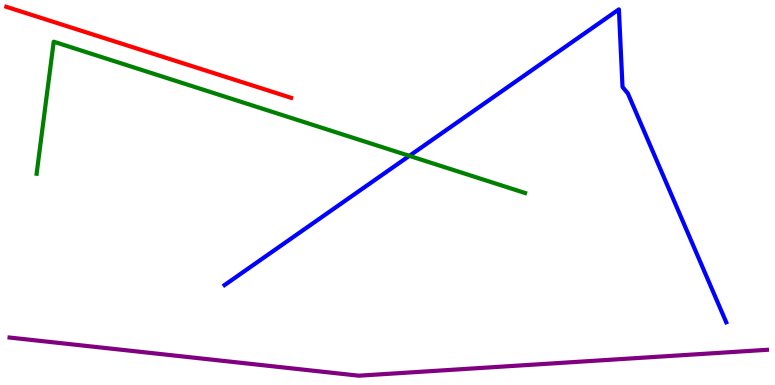[{'lines': ['blue', 'red'], 'intersections': []}, {'lines': ['green', 'red'], 'intersections': []}, {'lines': ['purple', 'red'], 'intersections': []}, {'lines': ['blue', 'green'], 'intersections': [{'x': 5.28, 'y': 5.95}]}, {'lines': ['blue', 'purple'], 'intersections': []}, {'lines': ['green', 'purple'], 'intersections': []}]